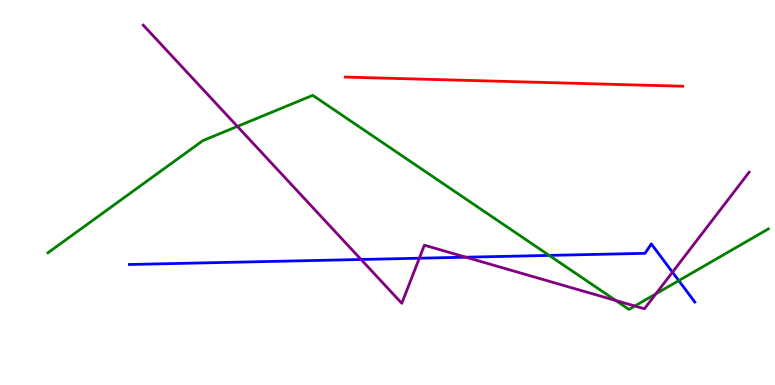[{'lines': ['blue', 'red'], 'intersections': []}, {'lines': ['green', 'red'], 'intersections': []}, {'lines': ['purple', 'red'], 'intersections': []}, {'lines': ['blue', 'green'], 'intersections': [{'x': 7.09, 'y': 3.37}, {'x': 8.76, 'y': 2.71}]}, {'lines': ['blue', 'purple'], 'intersections': [{'x': 4.66, 'y': 3.26}, {'x': 5.41, 'y': 3.29}, {'x': 6.01, 'y': 3.32}, {'x': 8.68, 'y': 2.93}]}, {'lines': ['green', 'purple'], 'intersections': [{'x': 3.06, 'y': 6.72}, {'x': 7.95, 'y': 2.19}, {'x': 8.19, 'y': 2.05}, {'x': 8.46, 'y': 2.37}]}]